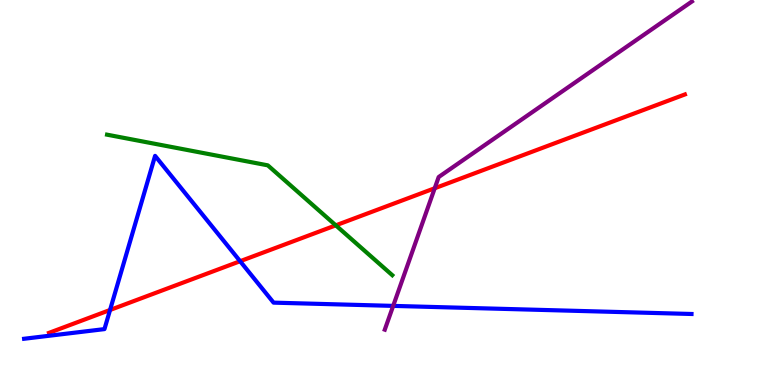[{'lines': ['blue', 'red'], 'intersections': [{'x': 1.42, 'y': 1.95}, {'x': 3.1, 'y': 3.22}]}, {'lines': ['green', 'red'], 'intersections': [{'x': 4.33, 'y': 4.15}]}, {'lines': ['purple', 'red'], 'intersections': [{'x': 5.61, 'y': 5.11}]}, {'lines': ['blue', 'green'], 'intersections': []}, {'lines': ['blue', 'purple'], 'intersections': [{'x': 5.07, 'y': 2.05}]}, {'lines': ['green', 'purple'], 'intersections': []}]